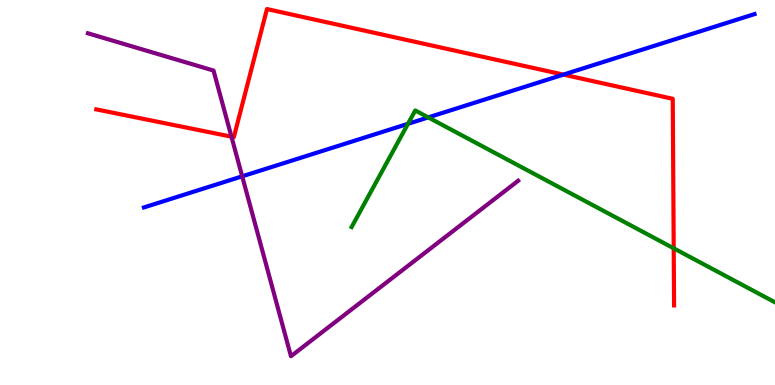[{'lines': ['blue', 'red'], 'intersections': [{'x': 7.27, 'y': 8.06}]}, {'lines': ['green', 'red'], 'intersections': [{'x': 8.69, 'y': 3.55}]}, {'lines': ['purple', 'red'], 'intersections': [{'x': 2.99, 'y': 6.45}]}, {'lines': ['blue', 'green'], 'intersections': [{'x': 5.26, 'y': 6.78}, {'x': 5.53, 'y': 6.95}]}, {'lines': ['blue', 'purple'], 'intersections': [{'x': 3.13, 'y': 5.42}]}, {'lines': ['green', 'purple'], 'intersections': []}]